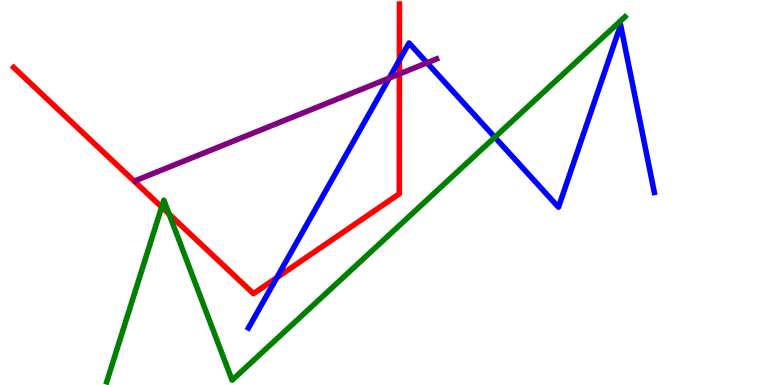[{'lines': ['blue', 'red'], 'intersections': [{'x': 3.57, 'y': 2.79}, {'x': 5.15, 'y': 8.44}]}, {'lines': ['green', 'red'], 'intersections': [{'x': 2.09, 'y': 4.62}, {'x': 2.18, 'y': 4.44}]}, {'lines': ['purple', 'red'], 'intersections': [{'x': 5.15, 'y': 8.08}]}, {'lines': ['blue', 'green'], 'intersections': [{'x': 6.38, 'y': 6.44}]}, {'lines': ['blue', 'purple'], 'intersections': [{'x': 5.02, 'y': 7.97}, {'x': 5.51, 'y': 8.37}]}, {'lines': ['green', 'purple'], 'intersections': []}]